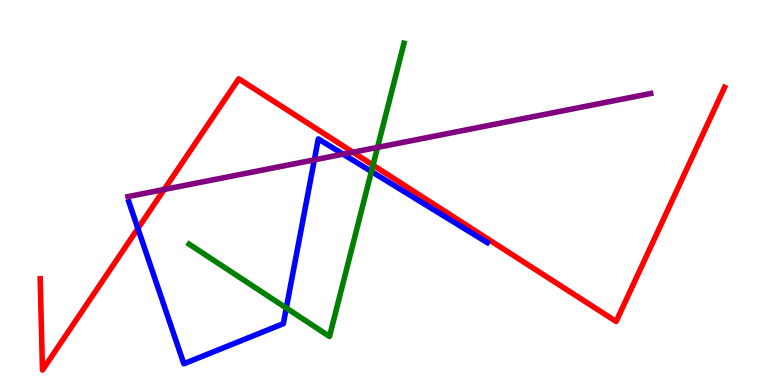[{'lines': ['blue', 'red'], 'intersections': [{'x': 1.78, 'y': 4.07}]}, {'lines': ['green', 'red'], 'intersections': [{'x': 4.81, 'y': 5.71}]}, {'lines': ['purple', 'red'], 'intersections': [{'x': 2.12, 'y': 5.08}, {'x': 4.55, 'y': 6.05}]}, {'lines': ['blue', 'green'], 'intersections': [{'x': 3.69, 'y': 2.0}, {'x': 4.79, 'y': 5.55}]}, {'lines': ['blue', 'purple'], 'intersections': [{'x': 4.06, 'y': 5.85}, {'x': 4.43, 'y': 6.0}]}, {'lines': ['green', 'purple'], 'intersections': [{'x': 4.87, 'y': 6.17}]}]